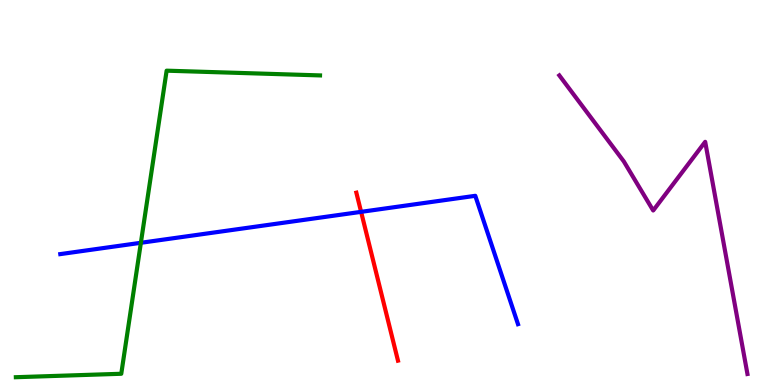[{'lines': ['blue', 'red'], 'intersections': [{'x': 4.66, 'y': 4.5}]}, {'lines': ['green', 'red'], 'intersections': []}, {'lines': ['purple', 'red'], 'intersections': []}, {'lines': ['blue', 'green'], 'intersections': [{'x': 1.82, 'y': 3.69}]}, {'lines': ['blue', 'purple'], 'intersections': []}, {'lines': ['green', 'purple'], 'intersections': []}]